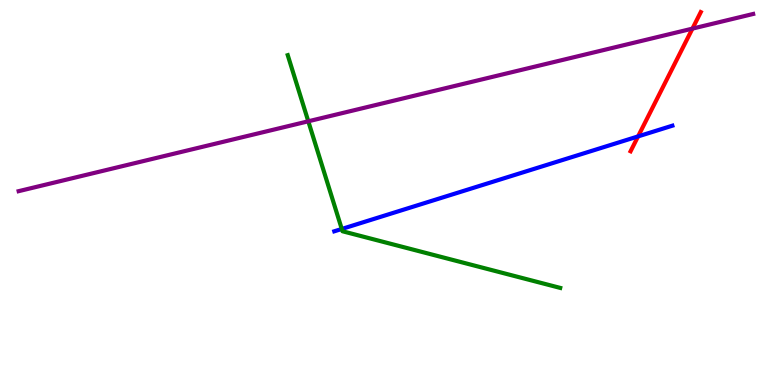[{'lines': ['blue', 'red'], 'intersections': [{'x': 8.23, 'y': 6.46}]}, {'lines': ['green', 'red'], 'intersections': []}, {'lines': ['purple', 'red'], 'intersections': [{'x': 8.93, 'y': 9.26}]}, {'lines': ['blue', 'green'], 'intersections': [{'x': 4.41, 'y': 4.05}]}, {'lines': ['blue', 'purple'], 'intersections': []}, {'lines': ['green', 'purple'], 'intersections': [{'x': 3.98, 'y': 6.85}]}]